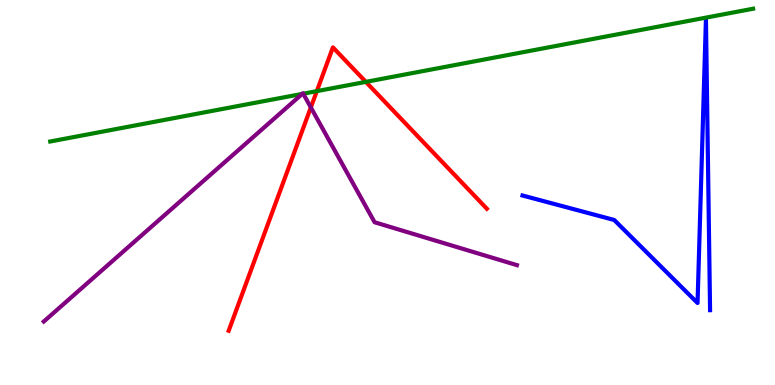[{'lines': ['blue', 'red'], 'intersections': []}, {'lines': ['green', 'red'], 'intersections': [{'x': 4.09, 'y': 7.63}, {'x': 4.72, 'y': 7.87}]}, {'lines': ['purple', 'red'], 'intersections': [{'x': 4.01, 'y': 7.21}]}, {'lines': ['blue', 'green'], 'intersections': []}, {'lines': ['blue', 'purple'], 'intersections': []}, {'lines': ['green', 'purple'], 'intersections': [{'x': 3.9, 'y': 7.56}, {'x': 3.91, 'y': 7.57}]}]